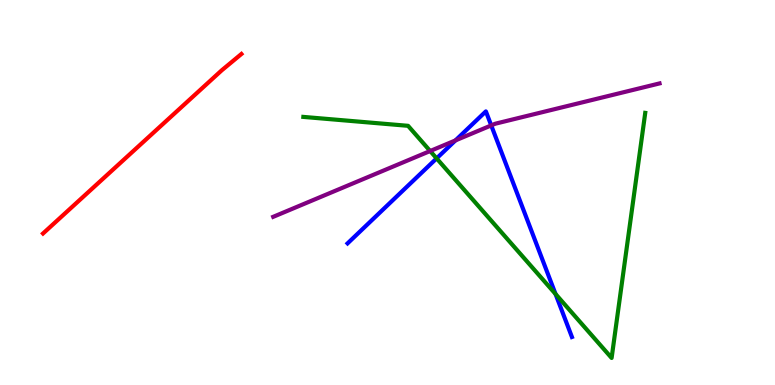[{'lines': ['blue', 'red'], 'intersections': []}, {'lines': ['green', 'red'], 'intersections': []}, {'lines': ['purple', 'red'], 'intersections': []}, {'lines': ['blue', 'green'], 'intersections': [{'x': 5.63, 'y': 5.89}, {'x': 7.17, 'y': 2.36}]}, {'lines': ['blue', 'purple'], 'intersections': [{'x': 5.88, 'y': 6.35}, {'x': 6.34, 'y': 6.74}]}, {'lines': ['green', 'purple'], 'intersections': [{'x': 5.55, 'y': 6.08}]}]